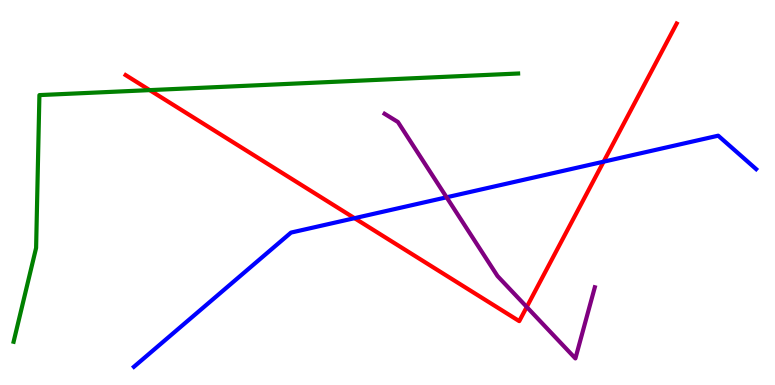[{'lines': ['blue', 'red'], 'intersections': [{'x': 4.57, 'y': 4.33}, {'x': 7.79, 'y': 5.8}]}, {'lines': ['green', 'red'], 'intersections': [{'x': 1.93, 'y': 7.66}]}, {'lines': ['purple', 'red'], 'intersections': [{'x': 6.8, 'y': 2.03}]}, {'lines': ['blue', 'green'], 'intersections': []}, {'lines': ['blue', 'purple'], 'intersections': [{'x': 5.76, 'y': 4.88}]}, {'lines': ['green', 'purple'], 'intersections': []}]